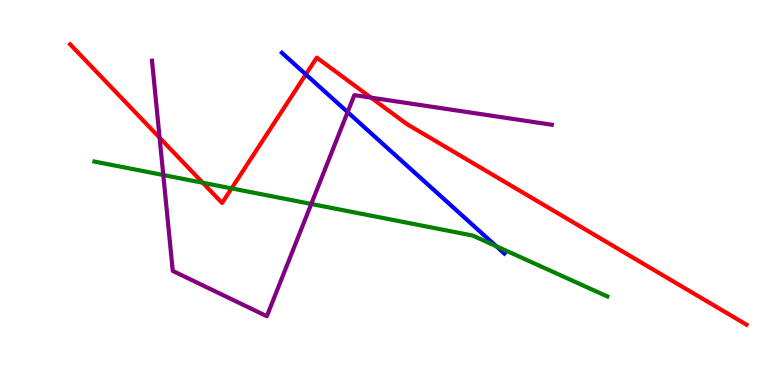[{'lines': ['blue', 'red'], 'intersections': [{'x': 3.95, 'y': 8.07}]}, {'lines': ['green', 'red'], 'intersections': [{'x': 2.62, 'y': 5.25}, {'x': 2.99, 'y': 5.11}]}, {'lines': ['purple', 'red'], 'intersections': [{'x': 2.06, 'y': 6.42}, {'x': 4.79, 'y': 7.46}]}, {'lines': ['blue', 'green'], 'intersections': [{'x': 6.4, 'y': 3.61}]}, {'lines': ['blue', 'purple'], 'intersections': [{'x': 4.49, 'y': 7.09}]}, {'lines': ['green', 'purple'], 'intersections': [{'x': 2.11, 'y': 5.45}, {'x': 4.02, 'y': 4.7}]}]